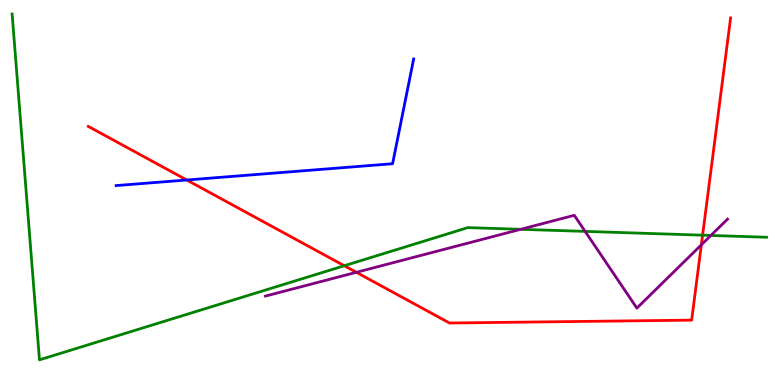[{'lines': ['blue', 'red'], 'intersections': [{'x': 2.41, 'y': 5.32}]}, {'lines': ['green', 'red'], 'intersections': [{'x': 4.44, 'y': 3.1}, {'x': 9.07, 'y': 3.89}]}, {'lines': ['purple', 'red'], 'intersections': [{'x': 4.6, 'y': 2.93}, {'x': 9.05, 'y': 3.64}]}, {'lines': ['blue', 'green'], 'intersections': []}, {'lines': ['blue', 'purple'], 'intersections': []}, {'lines': ['green', 'purple'], 'intersections': [{'x': 6.72, 'y': 4.04}, {'x': 7.55, 'y': 3.99}, {'x': 9.17, 'y': 3.88}]}]